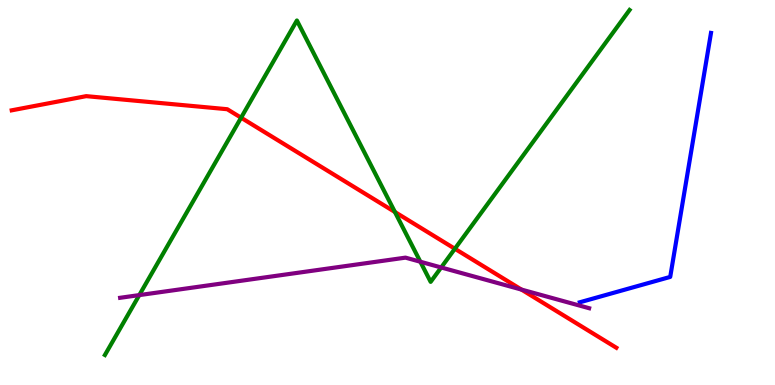[{'lines': ['blue', 'red'], 'intersections': []}, {'lines': ['green', 'red'], 'intersections': [{'x': 3.11, 'y': 6.94}, {'x': 5.1, 'y': 4.49}, {'x': 5.87, 'y': 3.54}]}, {'lines': ['purple', 'red'], 'intersections': [{'x': 6.73, 'y': 2.48}]}, {'lines': ['blue', 'green'], 'intersections': []}, {'lines': ['blue', 'purple'], 'intersections': []}, {'lines': ['green', 'purple'], 'intersections': [{'x': 1.8, 'y': 2.34}, {'x': 5.42, 'y': 3.2}, {'x': 5.69, 'y': 3.05}]}]